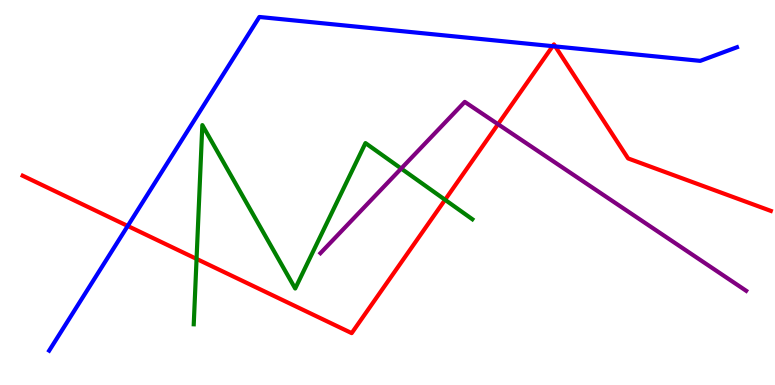[{'lines': ['blue', 'red'], 'intersections': [{'x': 1.65, 'y': 4.13}, {'x': 7.13, 'y': 8.8}, {'x': 7.16, 'y': 8.79}]}, {'lines': ['green', 'red'], 'intersections': [{'x': 2.54, 'y': 3.28}, {'x': 5.74, 'y': 4.81}]}, {'lines': ['purple', 'red'], 'intersections': [{'x': 6.43, 'y': 6.77}]}, {'lines': ['blue', 'green'], 'intersections': []}, {'lines': ['blue', 'purple'], 'intersections': []}, {'lines': ['green', 'purple'], 'intersections': [{'x': 5.18, 'y': 5.62}]}]